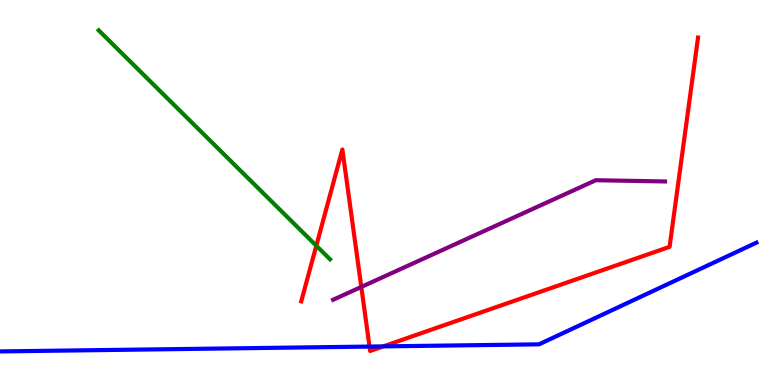[{'lines': ['blue', 'red'], 'intersections': [{'x': 4.77, 'y': 0.998}, {'x': 4.95, 'y': 1.0}]}, {'lines': ['green', 'red'], 'intersections': [{'x': 4.08, 'y': 3.62}]}, {'lines': ['purple', 'red'], 'intersections': [{'x': 4.66, 'y': 2.55}]}, {'lines': ['blue', 'green'], 'intersections': []}, {'lines': ['blue', 'purple'], 'intersections': []}, {'lines': ['green', 'purple'], 'intersections': []}]